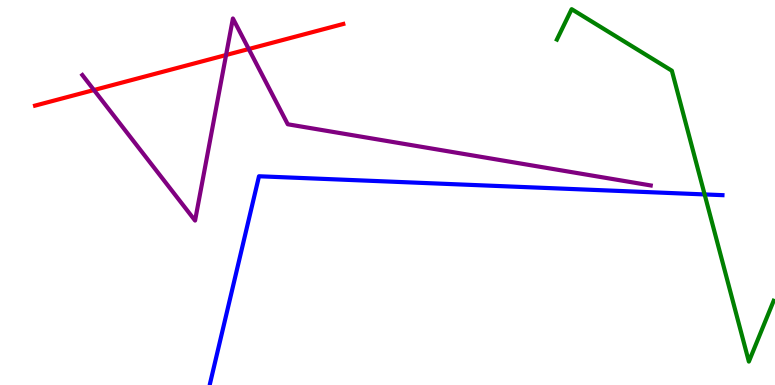[{'lines': ['blue', 'red'], 'intersections': []}, {'lines': ['green', 'red'], 'intersections': []}, {'lines': ['purple', 'red'], 'intersections': [{'x': 1.21, 'y': 7.66}, {'x': 2.92, 'y': 8.57}, {'x': 3.21, 'y': 8.73}]}, {'lines': ['blue', 'green'], 'intersections': [{'x': 9.09, 'y': 4.95}]}, {'lines': ['blue', 'purple'], 'intersections': []}, {'lines': ['green', 'purple'], 'intersections': []}]